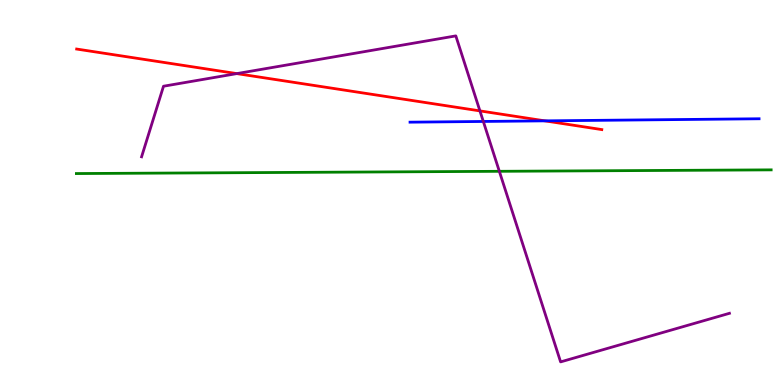[{'lines': ['blue', 'red'], 'intersections': [{'x': 7.03, 'y': 6.86}]}, {'lines': ['green', 'red'], 'intersections': []}, {'lines': ['purple', 'red'], 'intersections': [{'x': 3.06, 'y': 8.09}, {'x': 6.19, 'y': 7.12}]}, {'lines': ['blue', 'green'], 'intersections': []}, {'lines': ['blue', 'purple'], 'intersections': [{'x': 6.24, 'y': 6.85}]}, {'lines': ['green', 'purple'], 'intersections': [{'x': 6.44, 'y': 5.55}]}]